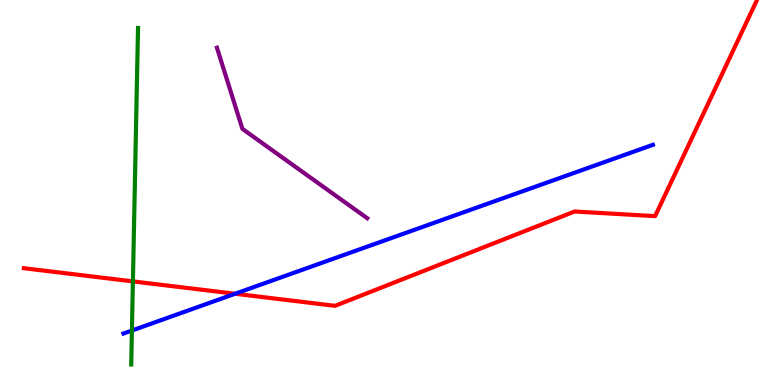[{'lines': ['blue', 'red'], 'intersections': [{'x': 3.03, 'y': 2.37}]}, {'lines': ['green', 'red'], 'intersections': [{'x': 1.71, 'y': 2.69}]}, {'lines': ['purple', 'red'], 'intersections': []}, {'lines': ['blue', 'green'], 'intersections': [{'x': 1.7, 'y': 1.41}]}, {'lines': ['blue', 'purple'], 'intersections': []}, {'lines': ['green', 'purple'], 'intersections': []}]